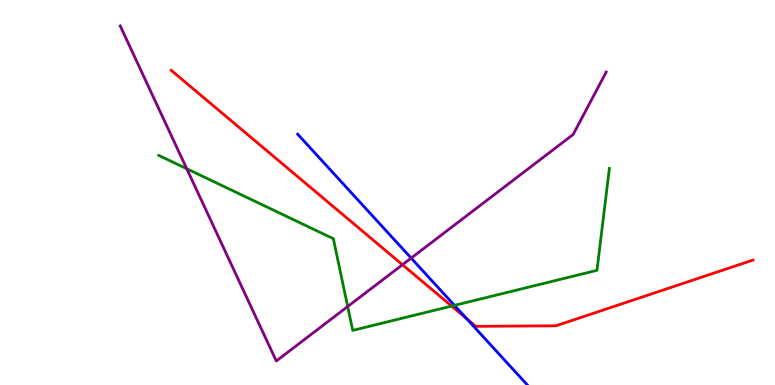[{'lines': ['blue', 'red'], 'intersections': [{'x': 6.02, 'y': 1.72}]}, {'lines': ['green', 'red'], 'intersections': [{'x': 5.83, 'y': 2.05}]}, {'lines': ['purple', 'red'], 'intersections': [{'x': 5.19, 'y': 3.12}]}, {'lines': ['blue', 'green'], 'intersections': [{'x': 5.86, 'y': 2.07}]}, {'lines': ['blue', 'purple'], 'intersections': [{'x': 5.31, 'y': 3.3}]}, {'lines': ['green', 'purple'], 'intersections': [{'x': 2.41, 'y': 5.62}, {'x': 4.49, 'y': 2.04}]}]